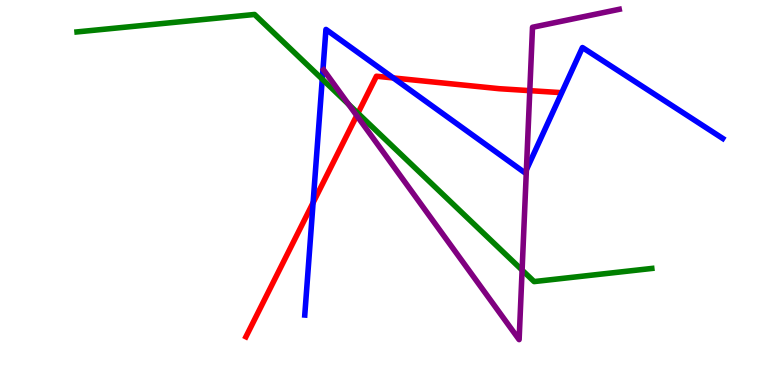[{'lines': ['blue', 'red'], 'intersections': [{'x': 4.04, 'y': 4.74}, {'x': 5.07, 'y': 7.98}]}, {'lines': ['green', 'red'], 'intersections': [{'x': 4.62, 'y': 7.06}]}, {'lines': ['purple', 'red'], 'intersections': [{'x': 4.6, 'y': 7.0}, {'x': 6.84, 'y': 7.65}]}, {'lines': ['blue', 'green'], 'intersections': [{'x': 4.16, 'y': 7.94}]}, {'lines': ['blue', 'purple'], 'intersections': [{'x': 6.79, 'y': 5.59}]}, {'lines': ['green', 'purple'], 'intersections': [{'x': 4.5, 'y': 7.29}, {'x': 6.74, 'y': 2.98}]}]